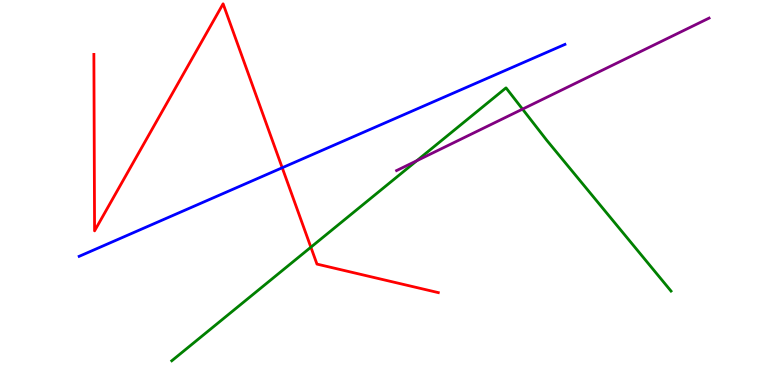[{'lines': ['blue', 'red'], 'intersections': [{'x': 3.64, 'y': 5.64}]}, {'lines': ['green', 'red'], 'intersections': [{'x': 4.01, 'y': 3.58}]}, {'lines': ['purple', 'red'], 'intersections': []}, {'lines': ['blue', 'green'], 'intersections': []}, {'lines': ['blue', 'purple'], 'intersections': []}, {'lines': ['green', 'purple'], 'intersections': [{'x': 5.38, 'y': 5.83}, {'x': 6.74, 'y': 7.17}]}]